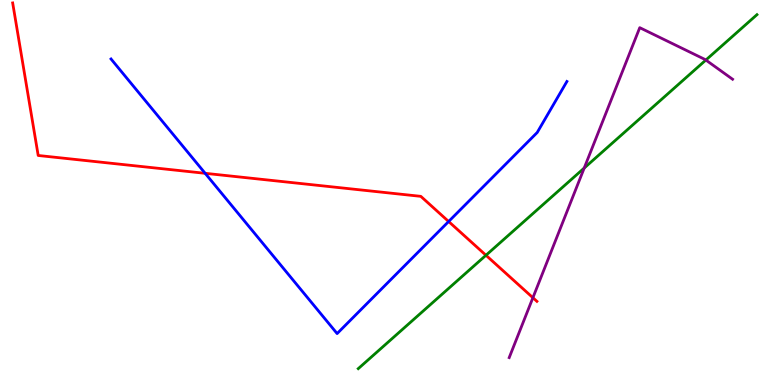[{'lines': ['blue', 'red'], 'intersections': [{'x': 2.65, 'y': 5.5}, {'x': 5.79, 'y': 4.25}]}, {'lines': ['green', 'red'], 'intersections': [{'x': 6.27, 'y': 3.37}]}, {'lines': ['purple', 'red'], 'intersections': [{'x': 6.88, 'y': 2.27}]}, {'lines': ['blue', 'green'], 'intersections': []}, {'lines': ['blue', 'purple'], 'intersections': []}, {'lines': ['green', 'purple'], 'intersections': [{'x': 7.54, 'y': 5.64}, {'x': 9.11, 'y': 8.44}]}]